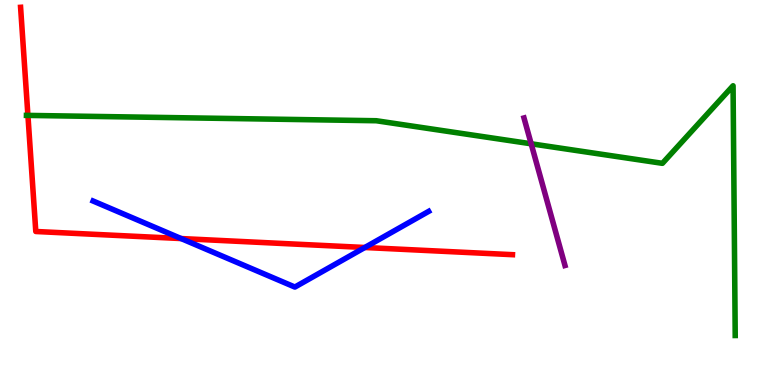[{'lines': ['blue', 'red'], 'intersections': [{'x': 2.34, 'y': 3.8}, {'x': 4.71, 'y': 3.57}]}, {'lines': ['green', 'red'], 'intersections': [{'x': 0.36, 'y': 7.0}]}, {'lines': ['purple', 'red'], 'intersections': []}, {'lines': ['blue', 'green'], 'intersections': []}, {'lines': ['blue', 'purple'], 'intersections': []}, {'lines': ['green', 'purple'], 'intersections': [{'x': 6.85, 'y': 6.27}]}]